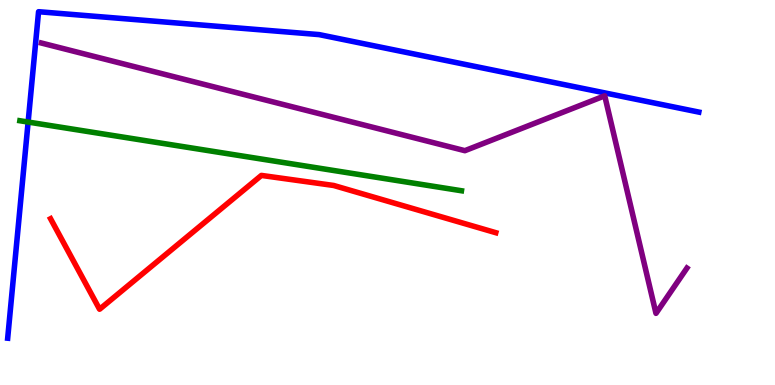[{'lines': ['blue', 'red'], 'intersections': []}, {'lines': ['green', 'red'], 'intersections': []}, {'lines': ['purple', 'red'], 'intersections': []}, {'lines': ['blue', 'green'], 'intersections': [{'x': 0.363, 'y': 6.83}]}, {'lines': ['blue', 'purple'], 'intersections': []}, {'lines': ['green', 'purple'], 'intersections': []}]